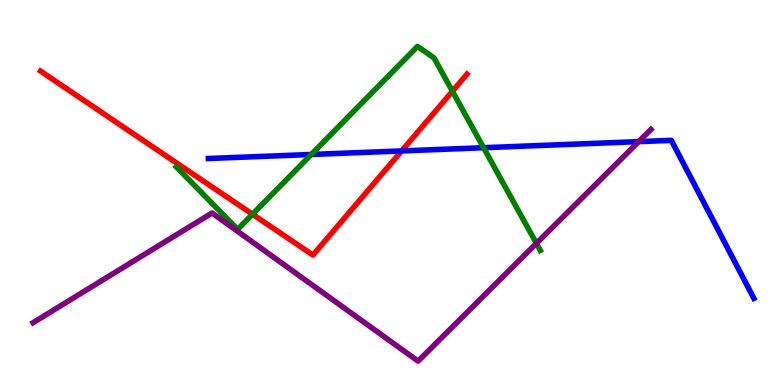[{'lines': ['blue', 'red'], 'intersections': [{'x': 5.18, 'y': 6.08}]}, {'lines': ['green', 'red'], 'intersections': [{'x': 3.26, 'y': 4.44}, {'x': 5.84, 'y': 7.63}]}, {'lines': ['purple', 'red'], 'intersections': []}, {'lines': ['blue', 'green'], 'intersections': [{'x': 4.02, 'y': 5.99}, {'x': 6.24, 'y': 6.16}]}, {'lines': ['blue', 'purple'], 'intersections': [{'x': 8.24, 'y': 6.32}]}, {'lines': ['green', 'purple'], 'intersections': [{'x': 6.92, 'y': 3.68}]}]